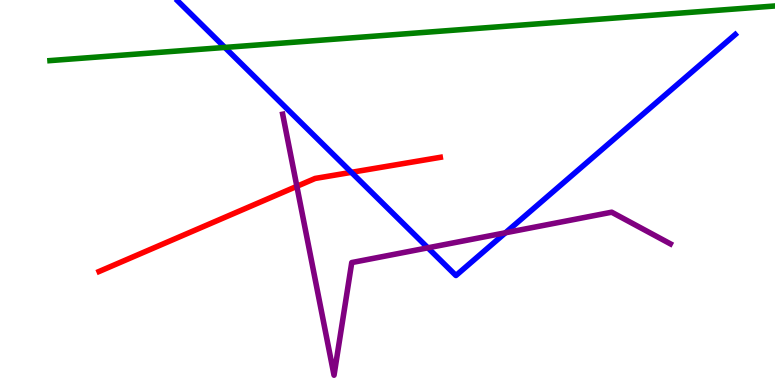[{'lines': ['blue', 'red'], 'intersections': [{'x': 4.53, 'y': 5.52}]}, {'lines': ['green', 'red'], 'intersections': []}, {'lines': ['purple', 'red'], 'intersections': [{'x': 3.83, 'y': 5.16}]}, {'lines': ['blue', 'green'], 'intersections': [{'x': 2.9, 'y': 8.77}]}, {'lines': ['blue', 'purple'], 'intersections': [{'x': 5.52, 'y': 3.56}, {'x': 6.52, 'y': 3.95}]}, {'lines': ['green', 'purple'], 'intersections': []}]